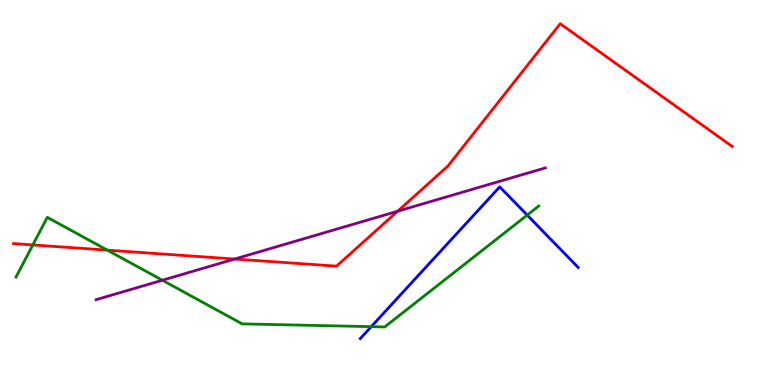[{'lines': ['blue', 'red'], 'intersections': []}, {'lines': ['green', 'red'], 'intersections': [{'x': 0.424, 'y': 3.64}, {'x': 1.38, 'y': 3.5}]}, {'lines': ['purple', 'red'], 'intersections': [{'x': 3.03, 'y': 3.27}, {'x': 5.13, 'y': 4.51}]}, {'lines': ['blue', 'green'], 'intersections': [{'x': 4.79, 'y': 1.52}, {'x': 6.8, 'y': 4.41}]}, {'lines': ['blue', 'purple'], 'intersections': []}, {'lines': ['green', 'purple'], 'intersections': [{'x': 2.1, 'y': 2.72}]}]